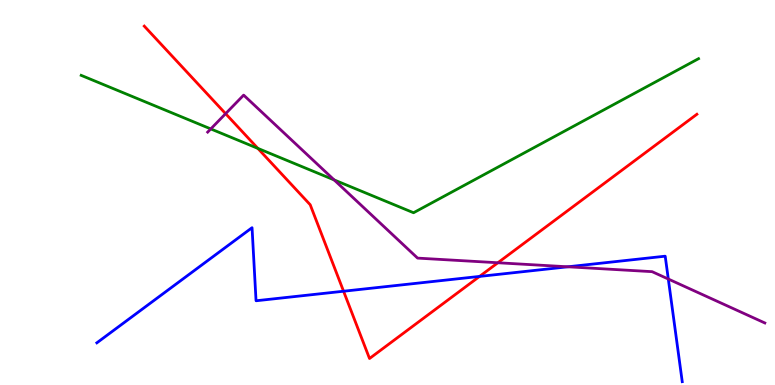[{'lines': ['blue', 'red'], 'intersections': [{'x': 4.43, 'y': 2.44}, {'x': 6.19, 'y': 2.82}]}, {'lines': ['green', 'red'], 'intersections': [{'x': 3.33, 'y': 6.15}]}, {'lines': ['purple', 'red'], 'intersections': [{'x': 2.91, 'y': 7.05}, {'x': 6.42, 'y': 3.18}]}, {'lines': ['blue', 'green'], 'intersections': []}, {'lines': ['blue', 'purple'], 'intersections': [{'x': 7.33, 'y': 3.07}, {'x': 8.62, 'y': 2.75}]}, {'lines': ['green', 'purple'], 'intersections': [{'x': 2.72, 'y': 6.65}, {'x': 4.31, 'y': 5.33}]}]